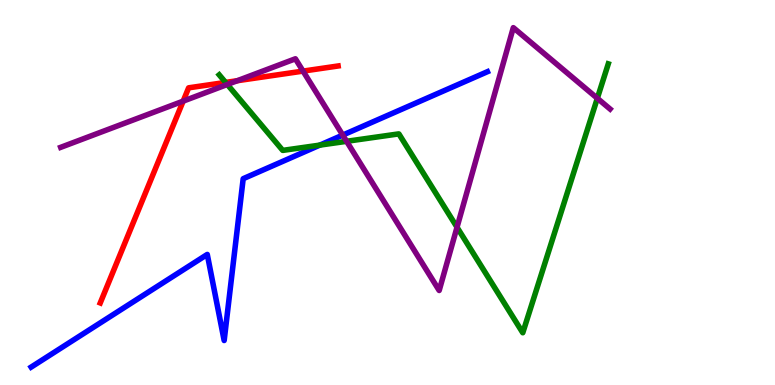[{'lines': ['blue', 'red'], 'intersections': []}, {'lines': ['green', 'red'], 'intersections': [{'x': 2.91, 'y': 7.86}]}, {'lines': ['purple', 'red'], 'intersections': [{'x': 2.36, 'y': 7.37}, {'x': 3.06, 'y': 7.9}, {'x': 3.91, 'y': 8.15}]}, {'lines': ['blue', 'green'], 'intersections': [{'x': 4.13, 'y': 6.23}]}, {'lines': ['blue', 'purple'], 'intersections': [{'x': 4.42, 'y': 6.49}]}, {'lines': ['green', 'purple'], 'intersections': [{'x': 2.93, 'y': 7.81}, {'x': 4.47, 'y': 6.33}, {'x': 5.9, 'y': 4.1}, {'x': 7.71, 'y': 7.45}]}]